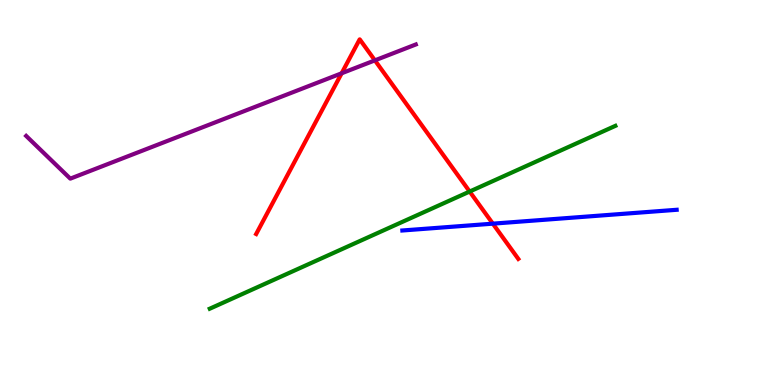[{'lines': ['blue', 'red'], 'intersections': [{'x': 6.36, 'y': 4.19}]}, {'lines': ['green', 'red'], 'intersections': [{'x': 6.06, 'y': 5.02}]}, {'lines': ['purple', 'red'], 'intersections': [{'x': 4.41, 'y': 8.1}, {'x': 4.84, 'y': 8.43}]}, {'lines': ['blue', 'green'], 'intersections': []}, {'lines': ['blue', 'purple'], 'intersections': []}, {'lines': ['green', 'purple'], 'intersections': []}]